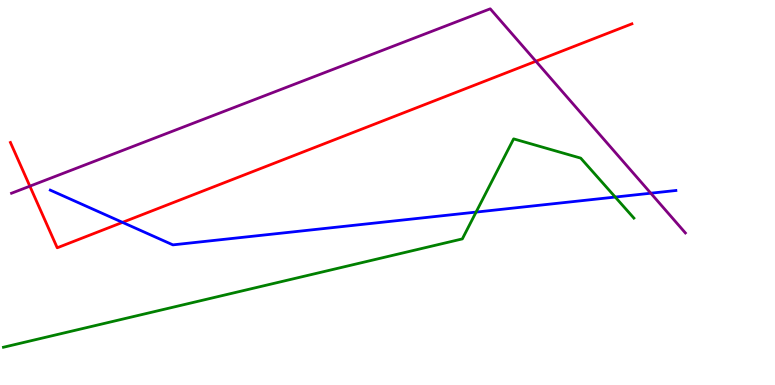[{'lines': ['blue', 'red'], 'intersections': [{'x': 1.58, 'y': 4.22}]}, {'lines': ['green', 'red'], 'intersections': []}, {'lines': ['purple', 'red'], 'intersections': [{'x': 0.385, 'y': 5.16}, {'x': 6.91, 'y': 8.41}]}, {'lines': ['blue', 'green'], 'intersections': [{'x': 6.14, 'y': 4.49}, {'x': 7.94, 'y': 4.88}]}, {'lines': ['blue', 'purple'], 'intersections': [{'x': 8.4, 'y': 4.98}]}, {'lines': ['green', 'purple'], 'intersections': []}]